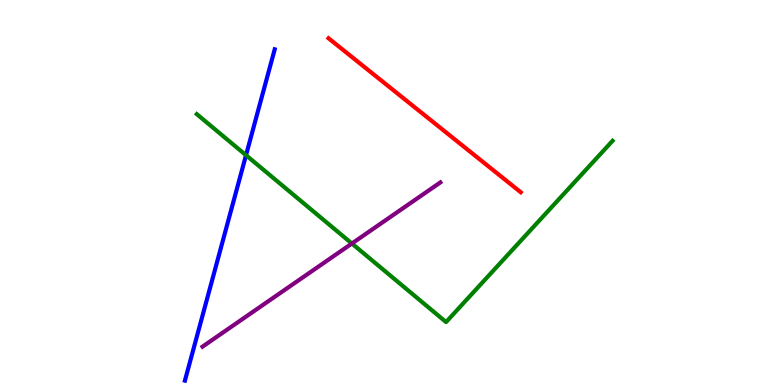[{'lines': ['blue', 'red'], 'intersections': []}, {'lines': ['green', 'red'], 'intersections': []}, {'lines': ['purple', 'red'], 'intersections': []}, {'lines': ['blue', 'green'], 'intersections': [{'x': 3.17, 'y': 5.97}]}, {'lines': ['blue', 'purple'], 'intersections': []}, {'lines': ['green', 'purple'], 'intersections': [{'x': 4.54, 'y': 3.67}]}]